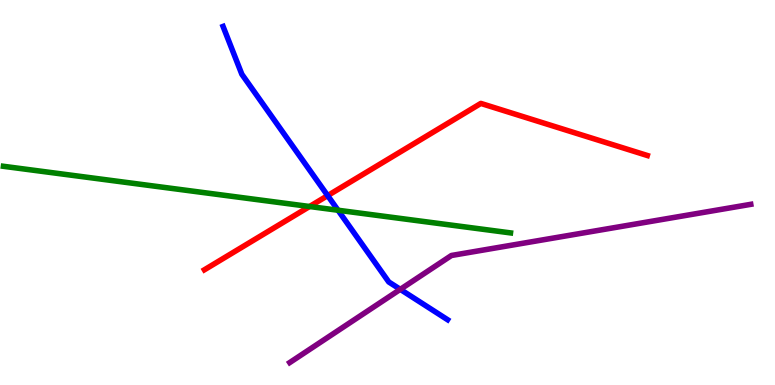[{'lines': ['blue', 'red'], 'intersections': [{'x': 4.23, 'y': 4.92}]}, {'lines': ['green', 'red'], 'intersections': [{'x': 3.99, 'y': 4.64}]}, {'lines': ['purple', 'red'], 'intersections': []}, {'lines': ['blue', 'green'], 'intersections': [{'x': 4.36, 'y': 4.54}]}, {'lines': ['blue', 'purple'], 'intersections': [{'x': 5.16, 'y': 2.48}]}, {'lines': ['green', 'purple'], 'intersections': []}]